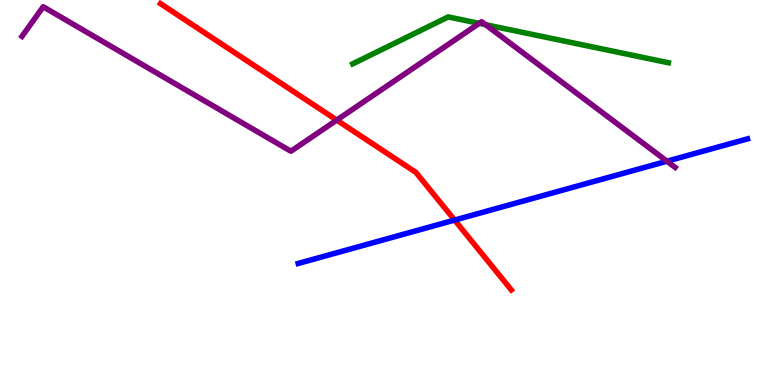[{'lines': ['blue', 'red'], 'intersections': [{'x': 5.87, 'y': 4.28}]}, {'lines': ['green', 'red'], 'intersections': []}, {'lines': ['purple', 'red'], 'intersections': [{'x': 4.35, 'y': 6.88}]}, {'lines': ['blue', 'green'], 'intersections': []}, {'lines': ['blue', 'purple'], 'intersections': [{'x': 8.61, 'y': 5.81}]}, {'lines': ['green', 'purple'], 'intersections': [{'x': 6.18, 'y': 9.39}, {'x': 6.27, 'y': 9.36}]}]